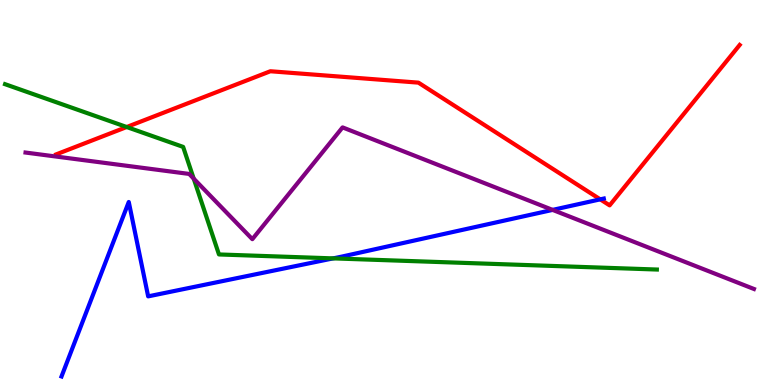[{'lines': ['blue', 'red'], 'intersections': [{'x': 7.75, 'y': 4.82}]}, {'lines': ['green', 'red'], 'intersections': [{'x': 1.63, 'y': 6.7}]}, {'lines': ['purple', 'red'], 'intersections': []}, {'lines': ['blue', 'green'], 'intersections': [{'x': 4.3, 'y': 3.29}]}, {'lines': ['blue', 'purple'], 'intersections': [{'x': 7.13, 'y': 4.55}]}, {'lines': ['green', 'purple'], 'intersections': [{'x': 2.5, 'y': 5.36}]}]